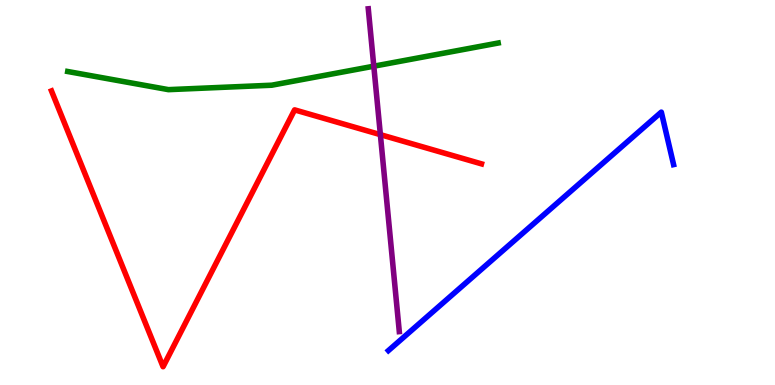[{'lines': ['blue', 'red'], 'intersections': []}, {'lines': ['green', 'red'], 'intersections': []}, {'lines': ['purple', 'red'], 'intersections': [{'x': 4.91, 'y': 6.5}]}, {'lines': ['blue', 'green'], 'intersections': []}, {'lines': ['blue', 'purple'], 'intersections': []}, {'lines': ['green', 'purple'], 'intersections': [{'x': 4.82, 'y': 8.28}]}]